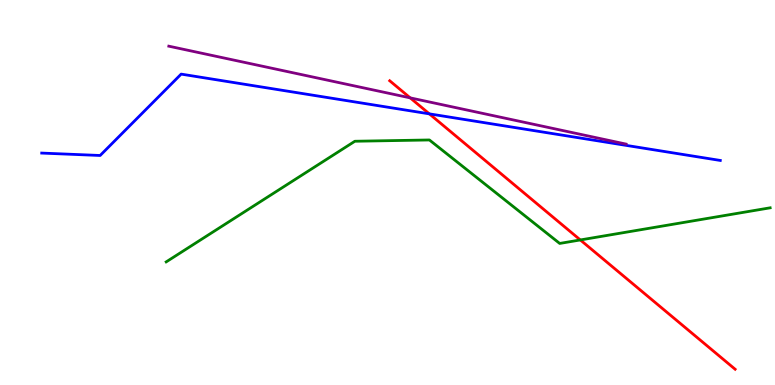[{'lines': ['blue', 'red'], 'intersections': [{'x': 5.54, 'y': 7.04}]}, {'lines': ['green', 'red'], 'intersections': [{'x': 7.49, 'y': 3.77}]}, {'lines': ['purple', 'red'], 'intersections': [{'x': 5.29, 'y': 7.46}]}, {'lines': ['blue', 'green'], 'intersections': []}, {'lines': ['blue', 'purple'], 'intersections': []}, {'lines': ['green', 'purple'], 'intersections': []}]